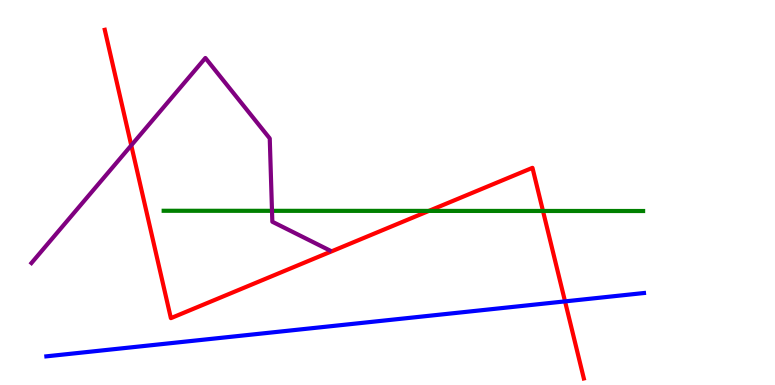[{'lines': ['blue', 'red'], 'intersections': [{'x': 7.29, 'y': 2.17}]}, {'lines': ['green', 'red'], 'intersections': [{'x': 5.53, 'y': 4.52}, {'x': 7.01, 'y': 4.52}]}, {'lines': ['purple', 'red'], 'intersections': [{'x': 1.69, 'y': 6.22}]}, {'lines': ['blue', 'green'], 'intersections': []}, {'lines': ['blue', 'purple'], 'intersections': []}, {'lines': ['green', 'purple'], 'intersections': [{'x': 3.51, 'y': 4.52}]}]